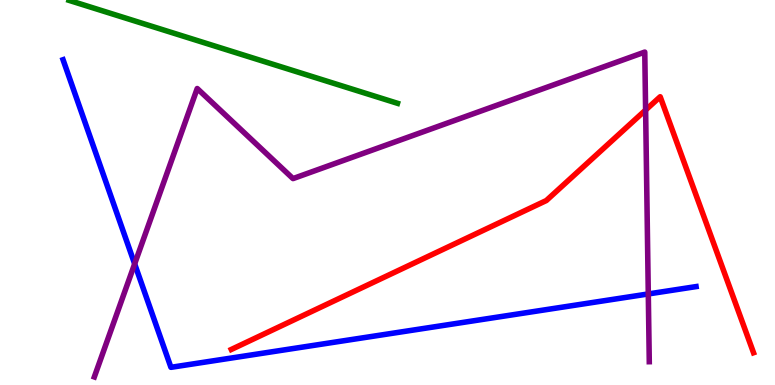[{'lines': ['blue', 'red'], 'intersections': []}, {'lines': ['green', 'red'], 'intersections': []}, {'lines': ['purple', 'red'], 'intersections': [{'x': 8.33, 'y': 7.14}]}, {'lines': ['blue', 'green'], 'intersections': []}, {'lines': ['blue', 'purple'], 'intersections': [{'x': 1.74, 'y': 3.15}, {'x': 8.37, 'y': 2.37}]}, {'lines': ['green', 'purple'], 'intersections': []}]